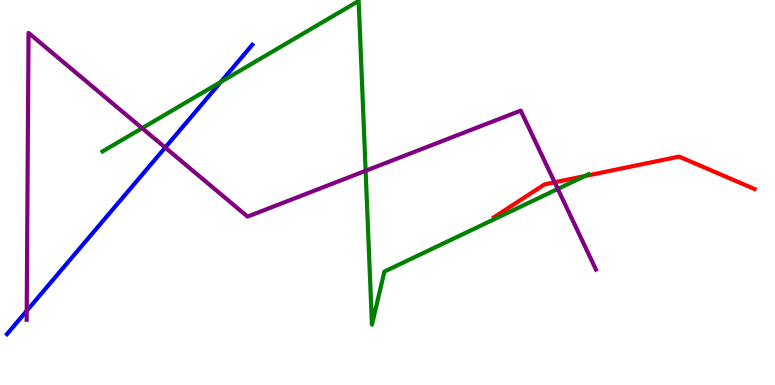[{'lines': ['blue', 'red'], 'intersections': []}, {'lines': ['green', 'red'], 'intersections': [{'x': 7.55, 'y': 5.43}]}, {'lines': ['purple', 'red'], 'intersections': [{'x': 7.16, 'y': 5.27}]}, {'lines': ['blue', 'green'], 'intersections': [{'x': 2.85, 'y': 7.87}]}, {'lines': ['blue', 'purple'], 'intersections': [{'x': 0.345, 'y': 1.93}, {'x': 2.13, 'y': 6.17}]}, {'lines': ['green', 'purple'], 'intersections': [{'x': 1.83, 'y': 6.67}, {'x': 4.72, 'y': 5.56}, {'x': 7.2, 'y': 5.09}]}]